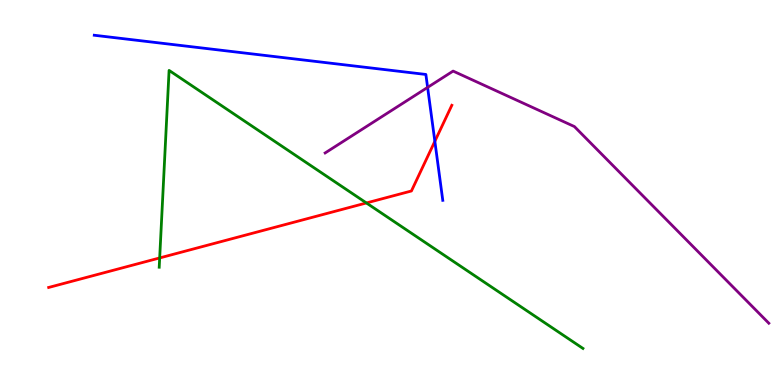[{'lines': ['blue', 'red'], 'intersections': [{'x': 5.61, 'y': 6.33}]}, {'lines': ['green', 'red'], 'intersections': [{'x': 2.06, 'y': 3.3}, {'x': 4.73, 'y': 4.73}]}, {'lines': ['purple', 'red'], 'intersections': []}, {'lines': ['blue', 'green'], 'intersections': []}, {'lines': ['blue', 'purple'], 'intersections': [{'x': 5.52, 'y': 7.73}]}, {'lines': ['green', 'purple'], 'intersections': []}]